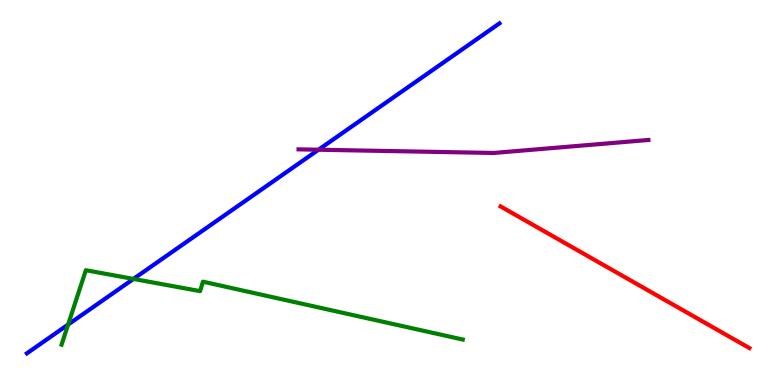[{'lines': ['blue', 'red'], 'intersections': []}, {'lines': ['green', 'red'], 'intersections': []}, {'lines': ['purple', 'red'], 'intersections': []}, {'lines': ['blue', 'green'], 'intersections': [{'x': 0.879, 'y': 1.57}, {'x': 1.72, 'y': 2.75}]}, {'lines': ['blue', 'purple'], 'intersections': [{'x': 4.11, 'y': 6.11}]}, {'lines': ['green', 'purple'], 'intersections': []}]